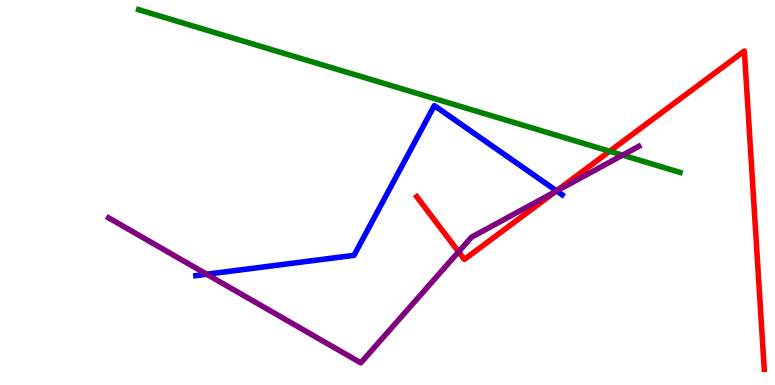[{'lines': ['blue', 'red'], 'intersections': [{'x': 7.18, 'y': 5.04}]}, {'lines': ['green', 'red'], 'intersections': [{'x': 7.87, 'y': 6.07}]}, {'lines': ['purple', 'red'], 'intersections': [{'x': 5.92, 'y': 3.46}, {'x': 7.17, 'y': 5.03}]}, {'lines': ['blue', 'green'], 'intersections': []}, {'lines': ['blue', 'purple'], 'intersections': [{'x': 2.67, 'y': 2.88}, {'x': 7.18, 'y': 5.04}]}, {'lines': ['green', 'purple'], 'intersections': [{'x': 8.03, 'y': 5.97}]}]